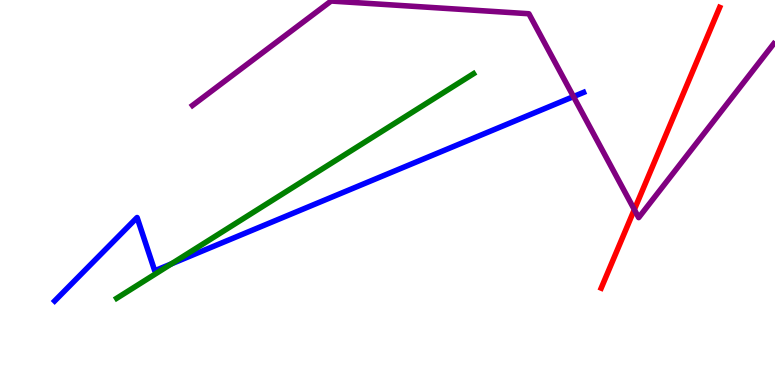[{'lines': ['blue', 'red'], 'intersections': []}, {'lines': ['green', 'red'], 'intersections': []}, {'lines': ['purple', 'red'], 'intersections': [{'x': 8.18, 'y': 4.56}]}, {'lines': ['blue', 'green'], 'intersections': [{'x': 2.21, 'y': 3.15}]}, {'lines': ['blue', 'purple'], 'intersections': [{'x': 7.4, 'y': 7.49}]}, {'lines': ['green', 'purple'], 'intersections': []}]